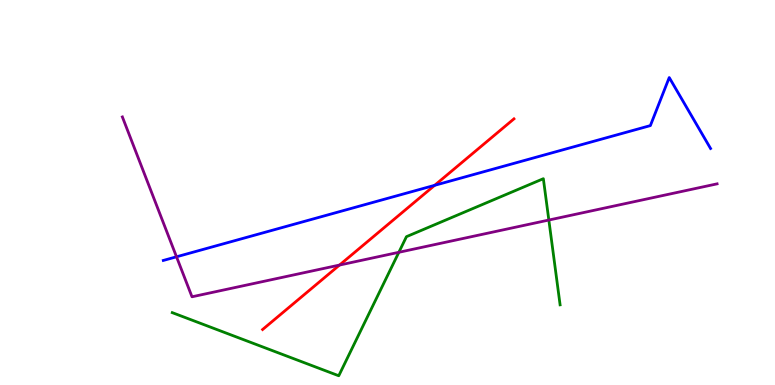[{'lines': ['blue', 'red'], 'intersections': [{'x': 5.61, 'y': 5.19}]}, {'lines': ['green', 'red'], 'intersections': []}, {'lines': ['purple', 'red'], 'intersections': [{'x': 4.38, 'y': 3.12}]}, {'lines': ['blue', 'green'], 'intersections': []}, {'lines': ['blue', 'purple'], 'intersections': [{'x': 2.28, 'y': 3.33}]}, {'lines': ['green', 'purple'], 'intersections': [{'x': 5.15, 'y': 3.45}, {'x': 7.08, 'y': 4.28}]}]